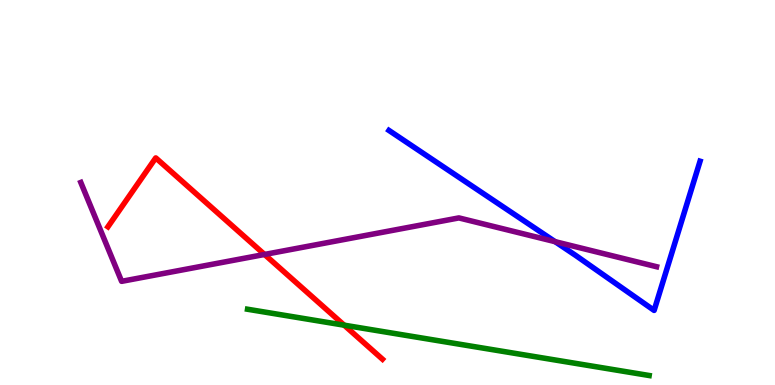[{'lines': ['blue', 'red'], 'intersections': []}, {'lines': ['green', 'red'], 'intersections': [{'x': 4.44, 'y': 1.55}]}, {'lines': ['purple', 'red'], 'intersections': [{'x': 3.41, 'y': 3.39}]}, {'lines': ['blue', 'green'], 'intersections': []}, {'lines': ['blue', 'purple'], 'intersections': [{'x': 7.16, 'y': 3.72}]}, {'lines': ['green', 'purple'], 'intersections': []}]